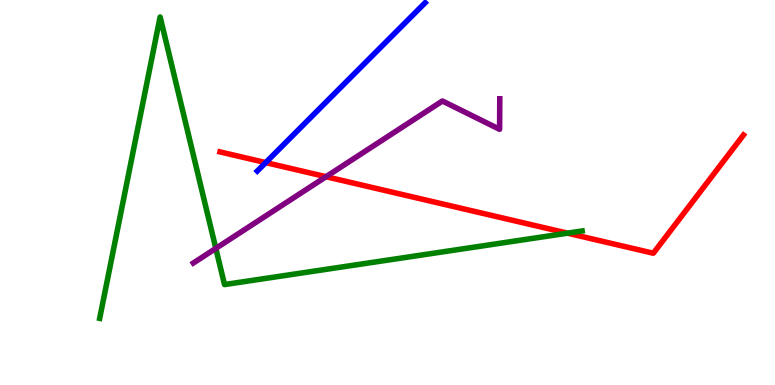[{'lines': ['blue', 'red'], 'intersections': [{'x': 3.43, 'y': 5.78}]}, {'lines': ['green', 'red'], 'intersections': [{'x': 7.32, 'y': 3.94}]}, {'lines': ['purple', 'red'], 'intersections': [{'x': 4.21, 'y': 5.41}]}, {'lines': ['blue', 'green'], 'intersections': []}, {'lines': ['blue', 'purple'], 'intersections': []}, {'lines': ['green', 'purple'], 'intersections': [{'x': 2.78, 'y': 3.55}]}]